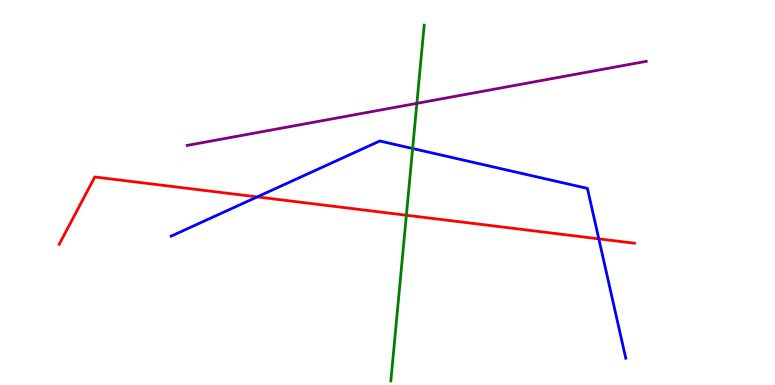[{'lines': ['blue', 'red'], 'intersections': [{'x': 3.32, 'y': 4.89}, {'x': 7.73, 'y': 3.8}]}, {'lines': ['green', 'red'], 'intersections': [{'x': 5.24, 'y': 4.41}]}, {'lines': ['purple', 'red'], 'intersections': []}, {'lines': ['blue', 'green'], 'intersections': [{'x': 5.32, 'y': 6.14}]}, {'lines': ['blue', 'purple'], 'intersections': []}, {'lines': ['green', 'purple'], 'intersections': [{'x': 5.38, 'y': 7.32}]}]